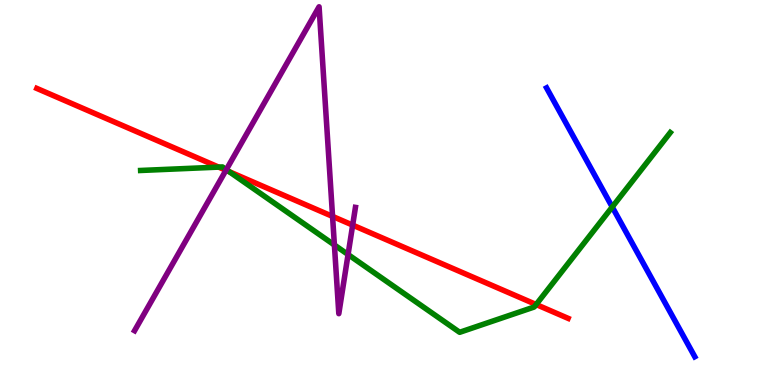[{'lines': ['blue', 'red'], 'intersections': []}, {'lines': ['green', 'red'], 'intersections': [{'x': 2.82, 'y': 5.66}, {'x': 2.96, 'y': 5.54}, {'x': 6.92, 'y': 2.09}]}, {'lines': ['purple', 'red'], 'intersections': [{'x': 2.92, 'y': 5.58}, {'x': 4.29, 'y': 4.38}, {'x': 4.55, 'y': 4.15}]}, {'lines': ['blue', 'green'], 'intersections': [{'x': 7.9, 'y': 4.62}]}, {'lines': ['blue', 'purple'], 'intersections': []}, {'lines': ['green', 'purple'], 'intersections': [{'x': 2.92, 'y': 5.59}, {'x': 4.31, 'y': 3.64}, {'x': 4.49, 'y': 3.39}]}]